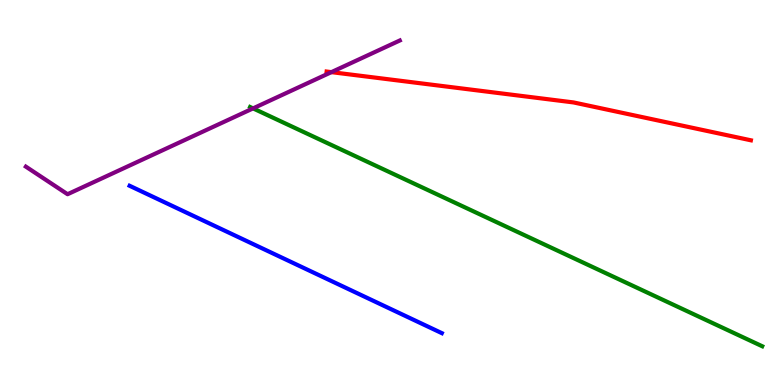[{'lines': ['blue', 'red'], 'intersections': []}, {'lines': ['green', 'red'], 'intersections': []}, {'lines': ['purple', 'red'], 'intersections': [{'x': 4.28, 'y': 8.13}]}, {'lines': ['blue', 'green'], 'intersections': []}, {'lines': ['blue', 'purple'], 'intersections': []}, {'lines': ['green', 'purple'], 'intersections': [{'x': 3.27, 'y': 7.18}]}]